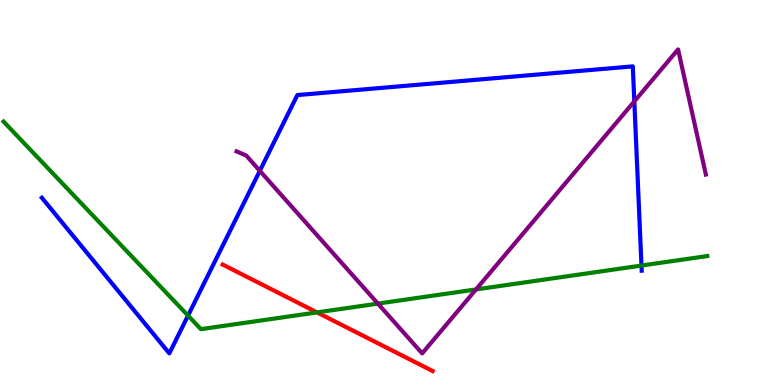[{'lines': ['blue', 'red'], 'intersections': []}, {'lines': ['green', 'red'], 'intersections': [{'x': 4.09, 'y': 1.89}]}, {'lines': ['purple', 'red'], 'intersections': []}, {'lines': ['blue', 'green'], 'intersections': [{'x': 2.43, 'y': 1.8}, {'x': 8.28, 'y': 3.1}]}, {'lines': ['blue', 'purple'], 'intersections': [{'x': 3.35, 'y': 5.56}, {'x': 8.18, 'y': 7.37}]}, {'lines': ['green', 'purple'], 'intersections': [{'x': 4.88, 'y': 2.11}, {'x': 6.14, 'y': 2.48}]}]